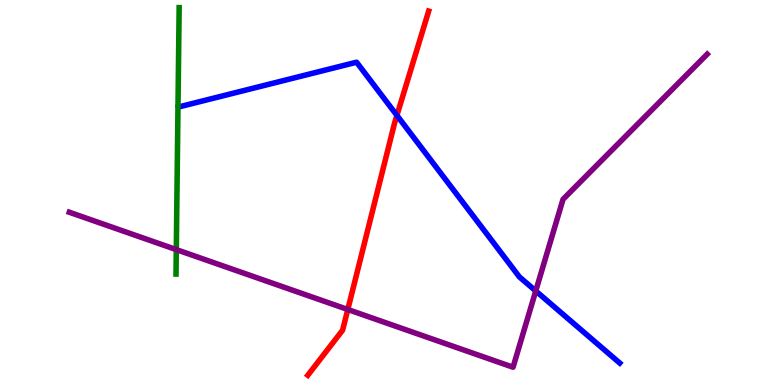[{'lines': ['blue', 'red'], 'intersections': [{'x': 5.12, 'y': 7.0}]}, {'lines': ['green', 'red'], 'intersections': []}, {'lines': ['purple', 'red'], 'intersections': [{'x': 4.49, 'y': 1.96}]}, {'lines': ['blue', 'green'], 'intersections': []}, {'lines': ['blue', 'purple'], 'intersections': [{'x': 6.91, 'y': 2.44}]}, {'lines': ['green', 'purple'], 'intersections': [{'x': 2.27, 'y': 3.52}]}]